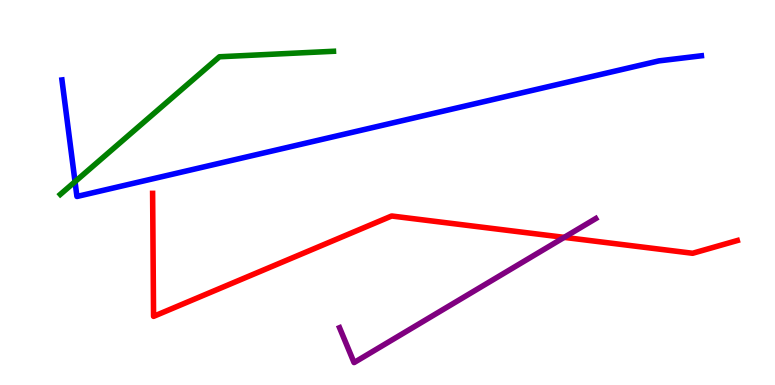[{'lines': ['blue', 'red'], 'intersections': []}, {'lines': ['green', 'red'], 'intersections': []}, {'lines': ['purple', 'red'], 'intersections': [{'x': 7.28, 'y': 3.83}]}, {'lines': ['blue', 'green'], 'intersections': [{'x': 0.968, 'y': 5.28}]}, {'lines': ['blue', 'purple'], 'intersections': []}, {'lines': ['green', 'purple'], 'intersections': []}]